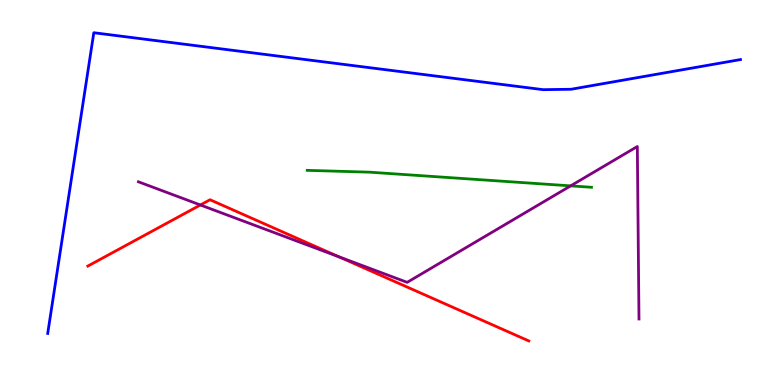[{'lines': ['blue', 'red'], 'intersections': []}, {'lines': ['green', 'red'], 'intersections': []}, {'lines': ['purple', 'red'], 'intersections': [{'x': 2.59, 'y': 4.68}, {'x': 4.37, 'y': 3.33}]}, {'lines': ['blue', 'green'], 'intersections': []}, {'lines': ['blue', 'purple'], 'intersections': []}, {'lines': ['green', 'purple'], 'intersections': [{'x': 7.36, 'y': 5.17}]}]